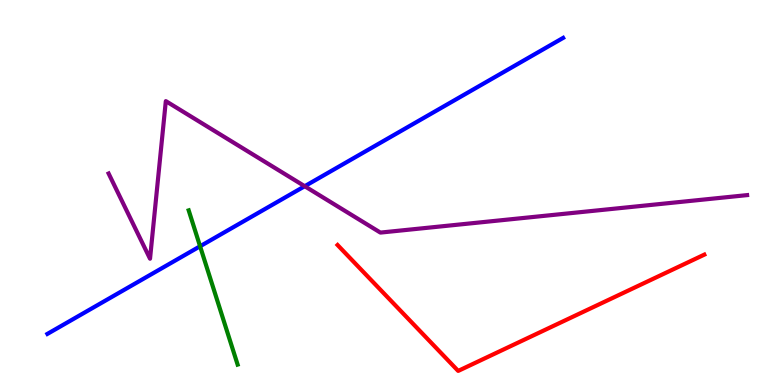[{'lines': ['blue', 'red'], 'intersections': []}, {'lines': ['green', 'red'], 'intersections': []}, {'lines': ['purple', 'red'], 'intersections': []}, {'lines': ['blue', 'green'], 'intersections': [{'x': 2.58, 'y': 3.6}]}, {'lines': ['blue', 'purple'], 'intersections': [{'x': 3.93, 'y': 5.16}]}, {'lines': ['green', 'purple'], 'intersections': []}]